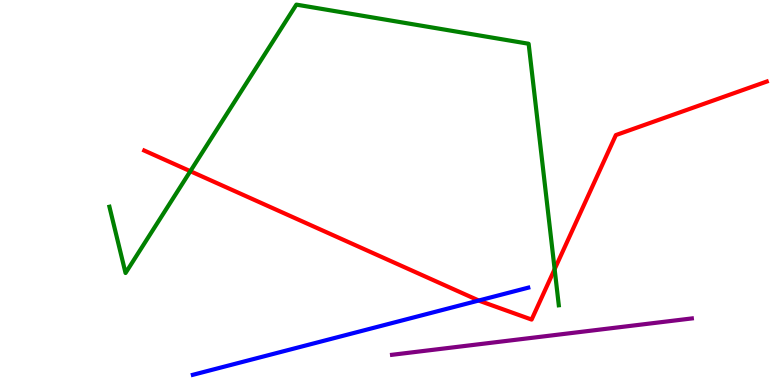[{'lines': ['blue', 'red'], 'intersections': [{'x': 6.18, 'y': 2.19}]}, {'lines': ['green', 'red'], 'intersections': [{'x': 2.46, 'y': 5.55}, {'x': 7.16, 'y': 3.01}]}, {'lines': ['purple', 'red'], 'intersections': []}, {'lines': ['blue', 'green'], 'intersections': []}, {'lines': ['blue', 'purple'], 'intersections': []}, {'lines': ['green', 'purple'], 'intersections': []}]